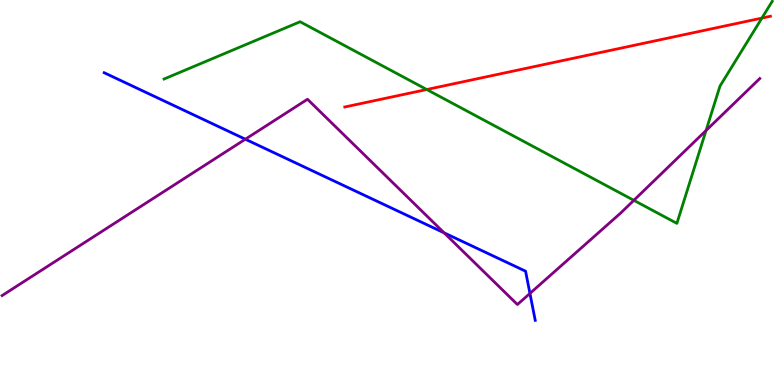[{'lines': ['blue', 'red'], 'intersections': []}, {'lines': ['green', 'red'], 'intersections': [{'x': 5.51, 'y': 7.67}, {'x': 9.83, 'y': 9.53}]}, {'lines': ['purple', 'red'], 'intersections': []}, {'lines': ['blue', 'green'], 'intersections': []}, {'lines': ['blue', 'purple'], 'intersections': [{'x': 3.17, 'y': 6.38}, {'x': 5.73, 'y': 3.95}, {'x': 6.84, 'y': 2.38}]}, {'lines': ['green', 'purple'], 'intersections': [{'x': 8.18, 'y': 4.8}, {'x': 9.11, 'y': 6.61}]}]